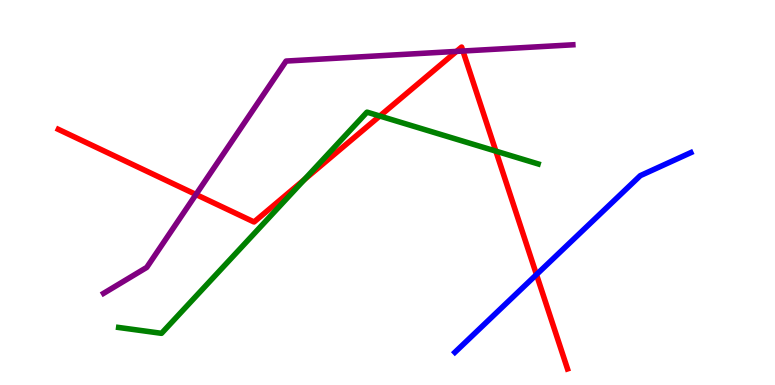[{'lines': ['blue', 'red'], 'intersections': [{'x': 6.92, 'y': 2.87}]}, {'lines': ['green', 'red'], 'intersections': [{'x': 3.93, 'y': 5.34}, {'x': 4.9, 'y': 6.99}, {'x': 6.4, 'y': 6.07}]}, {'lines': ['purple', 'red'], 'intersections': [{'x': 2.53, 'y': 4.95}, {'x': 5.89, 'y': 8.66}, {'x': 5.97, 'y': 8.67}]}, {'lines': ['blue', 'green'], 'intersections': []}, {'lines': ['blue', 'purple'], 'intersections': []}, {'lines': ['green', 'purple'], 'intersections': []}]